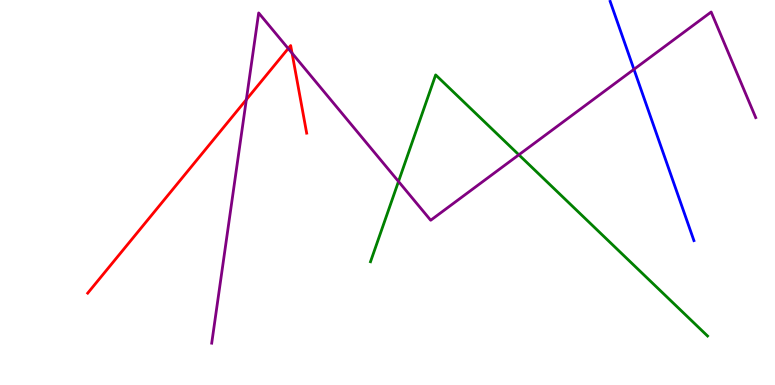[{'lines': ['blue', 'red'], 'intersections': []}, {'lines': ['green', 'red'], 'intersections': []}, {'lines': ['purple', 'red'], 'intersections': [{'x': 3.18, 'y': 7.41}, {'x': 3.72, 'y': 8.74}, {'x': 3.77, 'y': 8.62}]}, {'lines': ['blue', 'green'], 'intersections': []}, {'lines': ['blue', 'purple'], 'intersections': [{'x': 8.18, 'y': 8.2}]}, {'lines': ['green', 'purple'], 'intersections': [{'x': 5.14, 'y': 5.29}, {'x': 6.69, 'y': 5.98}]}]